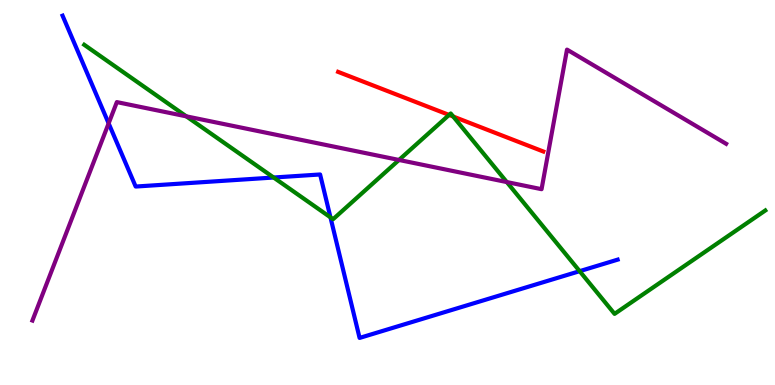[{'lines': ['blue', 'red'], 'intersections': []}, {'lines': ['green', 'red'], 'intersections': [{'x': 5.79, 'y': 7.01}, {'x': 5.85, 'y': 6.97}]}, {'lines': ['purple', 'red'], 'intersections': []}, {'lines': ['blue', 'green'], 'intersections': [{'x': 3.53, 'y': 5.39}, {'x': 4.26, 'y': 4.35}, {'x': 7.48, 'y': 2.96}]}, {'lines': ['blue', 'purple'], 'intersections': [{'x': 1.4, 'y': 6.8}]}, {'lines': ['green', 'purple'], 'intersections': [{'x': 2.4, 'y': 6.98}, {'x': 5.15, 'y': 5.85}, {'x': 6.54, 'y': 5.27}]}]